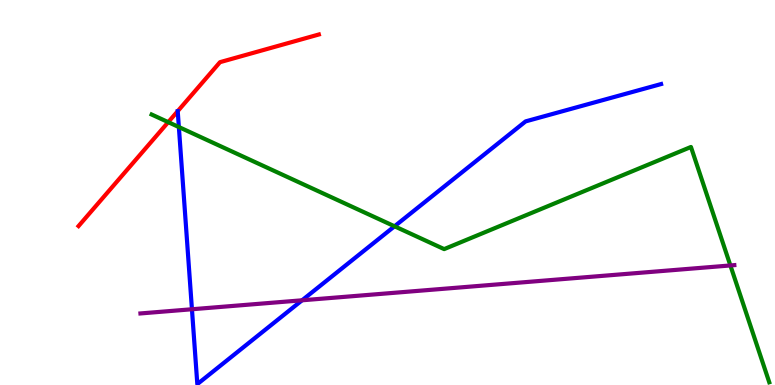[{'lines': ['blue', 'red'], 'intersections': []}, {'lines': ['green', 'red'], 'intersections': [{'x': 2.17, 'y': 6.83}]}, {'lines': ['purple', 'red'], 'intersections': []}, {'lines': ['blue', 'green'], 'intersections': [{'x': 2.31, 'y': 6.7}, {'x': 5.09, 'y': 4.12}]}, {'lines': ['blue', 'purple'], 'intersections': [{'x': 2.48, 'y': 1.97}, {'x': 3.9, 'y': 2.2}]}, {'lines': ['green', 'purple'], 'intersections': [{'x': 9.42, 'y': 3.11}]}]